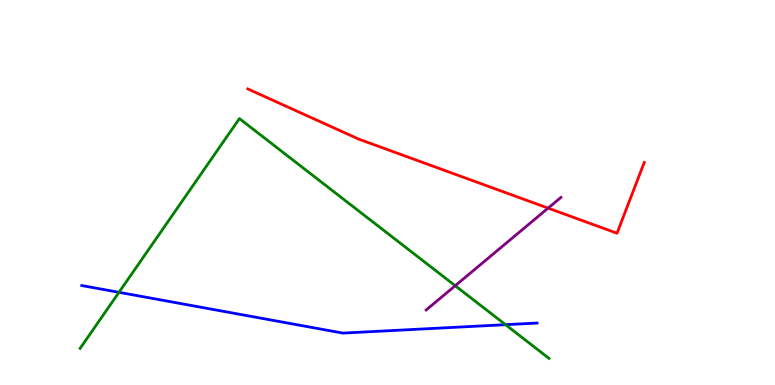[{'lines': ['blue', 'red'], 'intersections': []}, {'lines': ['green', 'red'], 'intersections': []}, {'lines': ['purple', 'red'], 'intersections': [{'x': 7.07, 'y': 4.59}]}, {'lines': ['blue', 'green'], 'intersections': [{'x': 1.54, 'y': 2.41}, {'x': 6.52, 'y': 1.57}]}, {'lines': ['blue', 'purple'], 'intersections': []}, {'lines': ['green', 'purple'], 'intersections': [{'x': 5.87, 'y': 2.58}]}]